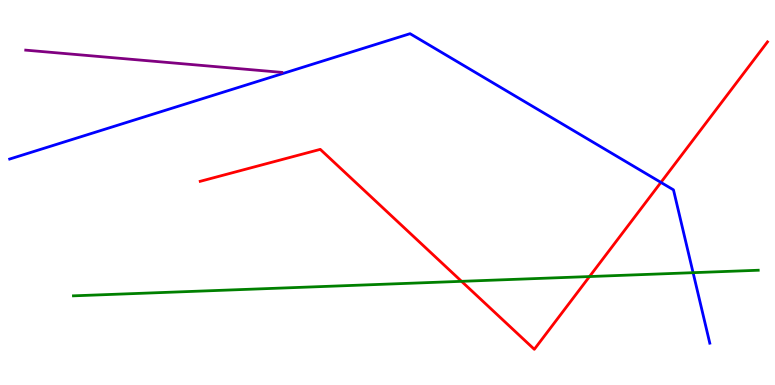[{'lines': ['blue', 'red'], 'intersections': [{'x': 8.53, 'y': 5.26}]}, {'lines': ['green', 'red'], 'intersections': [{'x': 5.96, 'y': 2.69}, {'x': 7.61, 'y': 2.82}]}, {'lines': ['purple', 'red'], 'intersections': []}, {'lines': ['blue', 'green'], 'intersections': [{'x': 8.94, 'y': 2.92}]}, {'lines': ['blue', 'purple'], 'intersections': []}, {'lines': ['green', 'purple'], 'intersections': []}]